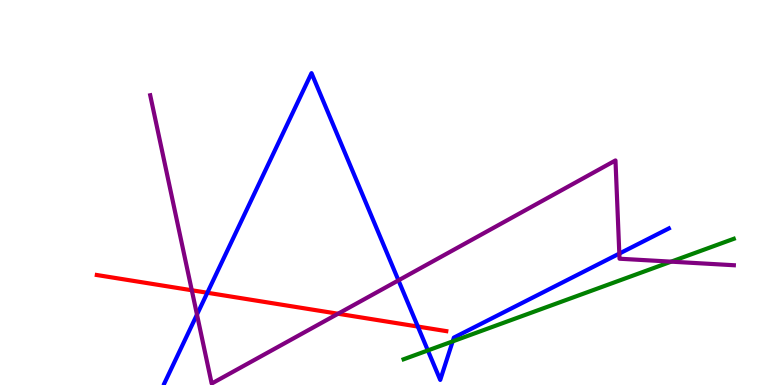[{'lines': ['blue', 'red'], 'intersections': [{'x': 2.68, 'y': 2.4}, {'x': 5.39, 'y': 1.52}]}, {'lines': ['green', 'red'], 'intersections': []}, {'lines': ['purple', 'red'], 'intersections': [{'x': 2.47, 'y': 2.46}, {'x': 4.36, 'y': 1.85}]}, {'lines': ['blue', 'green'], 'intersections': [{'x': 5.52, 'y': 0.898}, {'x': 5.84, 'y': 1.13}]}, {'lines': ['blue', 'purple'], 'intersections': [{'x': 2.54, 'y': 1.83}, {'x': 5.14, 'y': 2.72}, {'x': 7.99, 'y': 3.41}]}, {'lines': ['green', 'purple'], 'intersections': [{'x': 8.66, 'y': 3.2}]}]